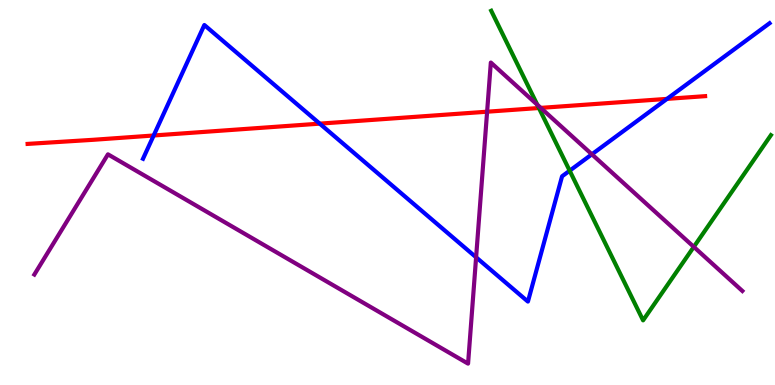[{'lines': ['blue', 'red'], 'intersections': [{'x': 1.98, 'y': 6.48}, {'x': 4.13, 'y': 6.79}, {'x': 8.61, 'y': 7.43}]}, {'lines': ['green', 'red'], 'intersections': [{'x': 6.95, 'y': 7.19}]}, {'lines': ['purple', 'red'], 'intersections': [{'x': 6.29, 'y': 7.1}, {'x': 6.98, 'y': 7.2}]}, {'lines': ['blue', 'green'], 'intersections': [{'x': 7.35, 'y': 5.57}]}, {'lines': ['blue', 'purple'], 'intersections': [{'x': 6.14, 'y': 3.32}, {'x': 7.64, 'y': 5.99}]}, {'lines': ['green', 'purple'], 'intersections': [{'x': 6.93, 'y': 7.28}, {'x': 8.95, 'y': 3.59}]}]